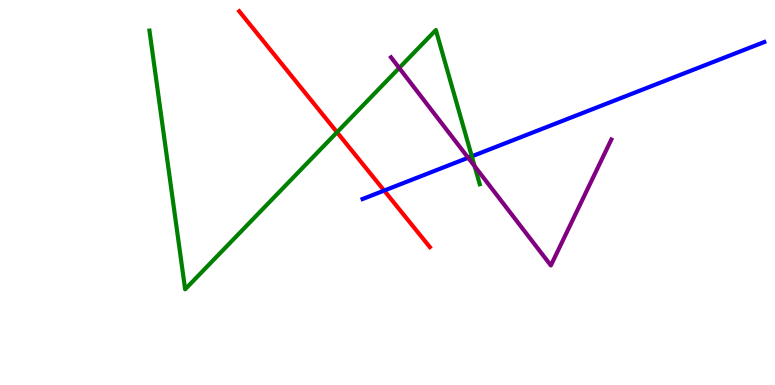[{'lines': ['blue', 'red'], 'intersections': [{'x': 4.96, 'y': 5.05}]}, {'lines': ['green', 'red'], 'intersections': [{'x': 4.35, 'y': 6.56}]}, {'lines': ['purple', 'red'], 'intersections': []}, {'lines': ['blue', 'green'], 'intersections': [{'x': 6.09, 'y': 5.94}]}, {'lines': ['blue', 'purple'], 'intersections': [{'x': 6.04, 'y': 5.9}]}, {'lines': ['green', 'purple'], 'intersections': [{'x': 5.15, 'y': 8.23}, {'x': 6.12, 'y': 5.68}]}]